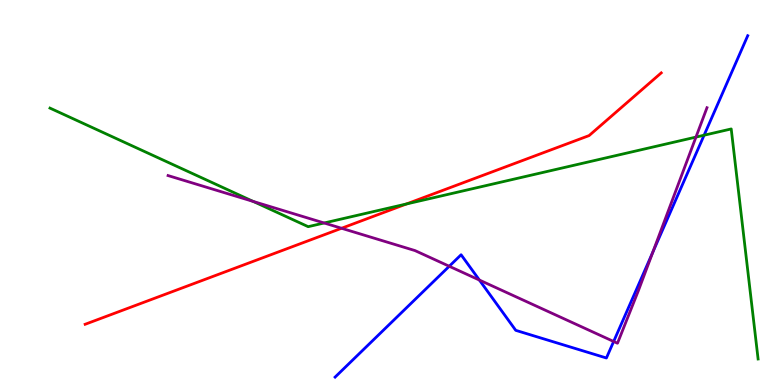[{'lines': ['blue', 'red'], 'intersections': []}, {'lines': ['green', 'red'], 'intersections': [{'x': 5.24, 'y': 4.7}]}, {'lines': ['purple', 'red'], 'intersections': [{'x': 4.41, 'y': 4.07}]}, {'lines': ['blue', 'green'], 'intersections': [{'x': 9.09, 'y': 6.49}]}, {'lines': ['blue', 'purple'], 'intersections': [{'x': 5.8, 'y': 3.08}, {'x': 6.19, 'y': 2.73}, {'x': 7.92, 'y': 1.13}, {'x': 8.42, 'y': 3.45}]}, {'lines': ['green', 'purple'], 'intersections': [{'x': 3.27, 'y': 4.77}, {'x': 4.18, 'y': 4.21}, {'x': 8.98, 'y': 6.44}]}]